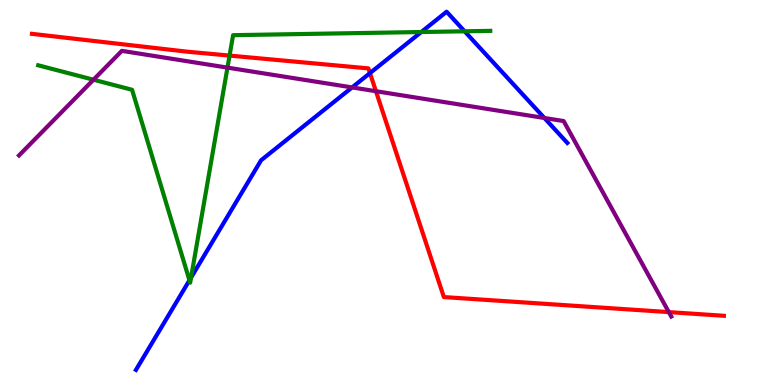[{'lines': ['blue', 'red'], 'intersections': [{'x': 4.77, 'y': 8.1}]}, {'lines': ['green', 'red'], 'intersections': [{'x': 2.96, 'y': 8.56}]}, {'lines': ['purple', 'red'], 'intersections': [{'x': 4.85, 'y': 7.63}, {'x': 8.63, 'y': 1.89}]}, {'lines': ['blue', 'green'], 'intersections': [{'x': 2.44, 'y': 2.72}, {'x': 2.47, 'y': 2.79}, {'x': 5.44, 'y': 9.17}, {'x': 6.0, 'y': 9.19}]}, {'lines': ['blue', 'purple'], 'intersections': [{'x': 4.54, 'y': 7.73}, {'x': 7.02, 'y': 6.94}]}, {'lines': ['green', 'purple'], 'intersections': [{'x': 1.21, 'y': 7.93}, {'x': 2.94, 'y': 8.24}]}]